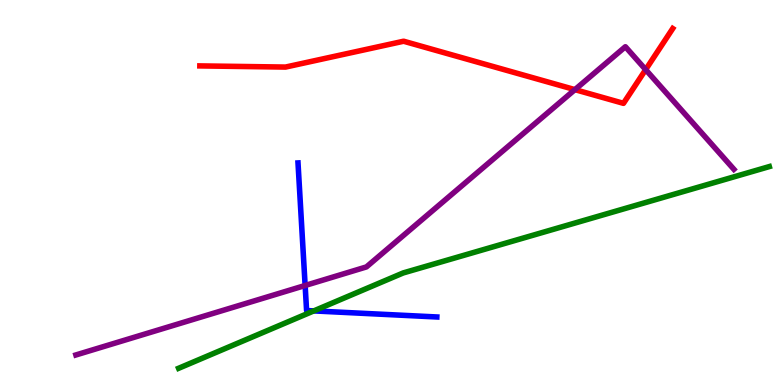[{'lines': ['blue', 'red'], 'intersections': []}, {'lines': ['green', 'red'], 'intersections': []}, {'lines': ['purple', 'red'], 'intersections': [{'x': 7.42, 'y': 7.67}, {'x': 8.33, 'y': 8.19}]}, {'lines': ['blue', 'green'], 'intersections': [{'x': 4.05, 'y': 1.92}]}, {'lines': ['blue', 'purple'], 'intersections': [{'x': 3.94, 'y': 2.58}]}, {'lines': ['green', 'purple'], 'intersections': []}]